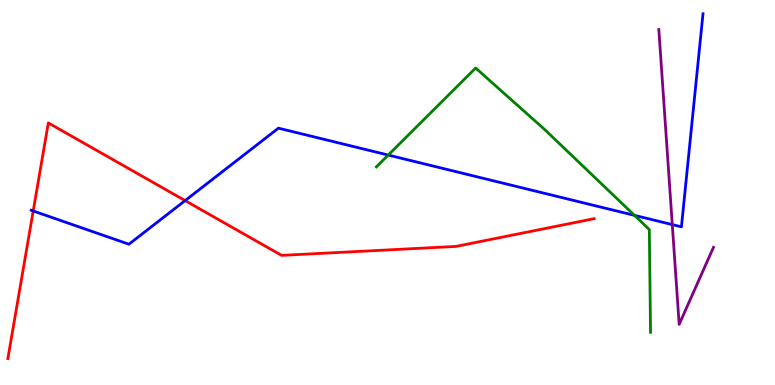[{'lines': ['blue', 'red'], 'intersections': [{'x': 0.429, 'y': 4.52}, {'x': 2.39, 'y': 4.79}]}, {'lines': ['green', 'red'], 'intersections': []}, {'lines': ['purple', 'red'], 'intersections': []}, {'lines': ['blue', 'green'], 'intersections': [{'x': 5.01, 'y': 5.97}, {'x': 8.19, 'y': 4.41}]}, {'lines': ['blue', 'purple'], 'intersections': [{'x': 8.67, 'y': 4.17}]}, {'lines': ['green', 'purple'], 'intersections': []}]